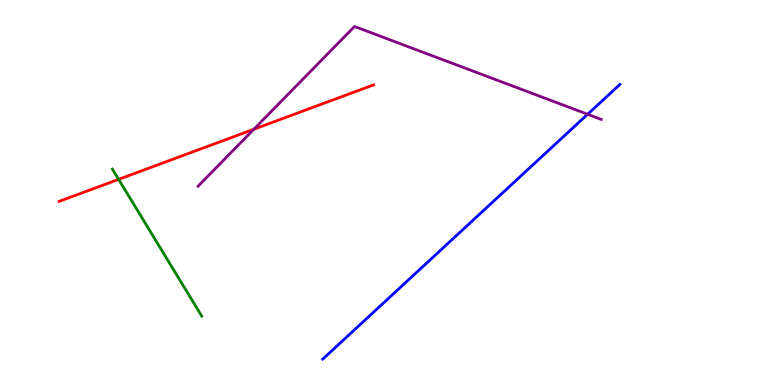[{'lines': ['blue', 'red'], 'intersections': []}, {'lines': ['green', 'red'], 'intersections': [{'x': 1.53, 'y': 5.34}]}, {'lines': ['purple', 'red'], 'intersections': [{'x': 3.28, 'y': 6.64}]}, {'lines': ['blue', 'green'], 'intersections': []}, {'lines': ['blue', 'purple'], 'intersections': [{'x': 7.58, 'y': 7.03}]}, {'lines': ['green', 'purple'], 'intersections': []}]